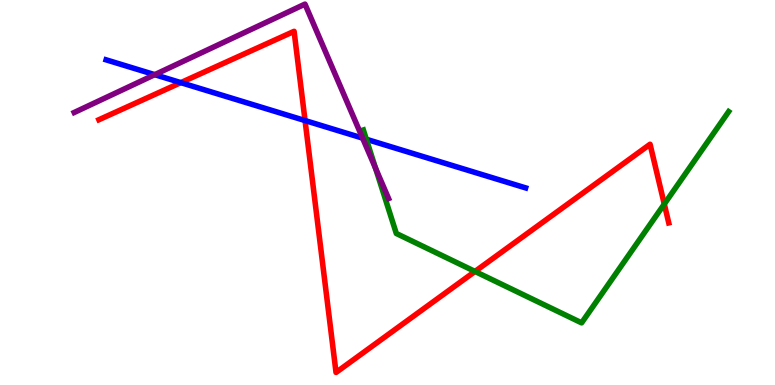[{'lines': ['blue', 'red'], 'intersections': [{'x': 2.33, 'y': 7.85}, {'x': 3.94, 'y': 6.87}]}, {'lines': ['green', 'red'], 'intersections': [{'x': 6.13, 'y': 2.95}, {'x': 8.57, 'y': 4.7}]}, {'lines': ['purple', 'red'], 'intersections': []}, {'lines': ['blue', 'green'], 'intersections': [{'x': 4.73, 'y': 6.38}]}, {'lines': ['blue', 'purple'], 'intersections': [{'x': 2.0, 'y': 8.06}, {'x': 4.68, 'y': 6.41}]}, {'lines': ['green', 'purple'], 'intersections': [{'x': 4.85, 'y': 5.63}]}]